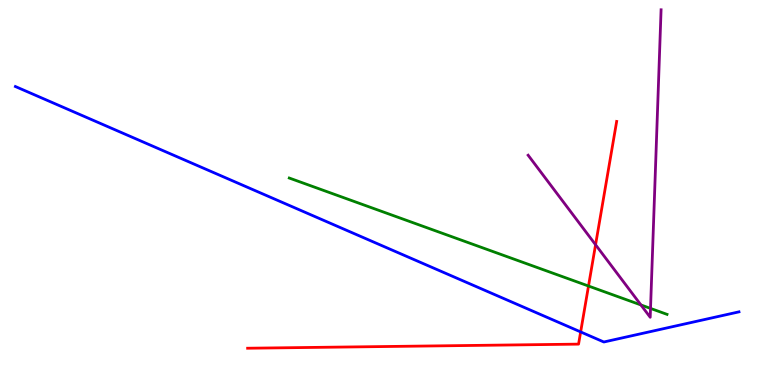[{'lines': ['blue', 'red'], 'intersections': [{'x': 7.49, 'y': 1.38}]}, {'lines': ['green', 'red'], 'intersections': [{'x': 7.59, 'y': 2.57}]}, {'lines': ['purple', 'red'], 'intersections': [{'x': 7.68, 'y': 3.64}]}, {'lines': ['blue', 'green'], 'intersections': []}, {'lines': ['blue', 'purple'], 'intersections': []}, {'lines': ['green', 'purple'], 'intersections': [{'x': 8.27, 'y': 2.08}, {'x': 8.39, 'y': 1.99}]}]